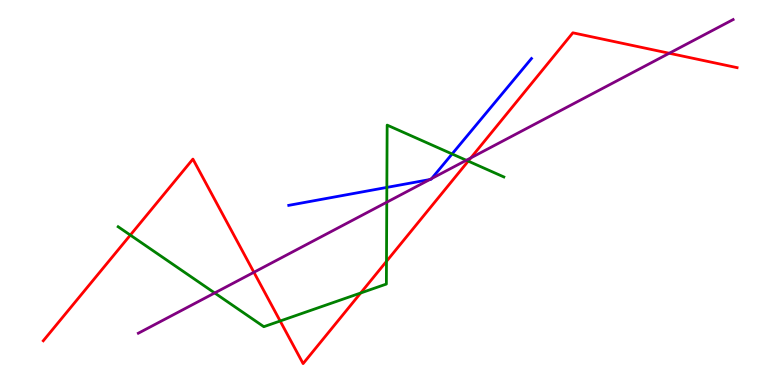[{'lines': ['blue', 'red'], 'intersections': []}, {'lines': ['green', 'red'], 'intersections': [{'x': 1.68, 'y': 3.89}, {'x': 3.61, 'y': 1.66}, {'x': 4.65, 'y': 2.39}, {'x': 4.99, 'y': 3.21}, {'x': 6.04, 'y': 5.82}]}, {'lines': ['purple', 'red'], 'intersections': [{'x': 3.28, 'y': 2.93}, {'x': 6.08, 'y': 5.9}, {'x': 8.64, 'y': 8.62}]}, {'lines': ['blue', 'green'], 'intersections': [{'x': 4.99, 'y': 5.13}, {'x': 5.83, 'y': 6.0}]}, {'lines': ['blue', 'purple'], 'intersections': [{'x': 5.54, 'y': 5.34}, {'x': 5.57, 'y': 5.36}]}, {'lines': ['green', 'purple'], 'intersections': [{'x': 2.77, 'y': 2.39}, {'x': 4.99, 'y': 4.75}, {'x': 6.02, 'y': 5.84}]}]